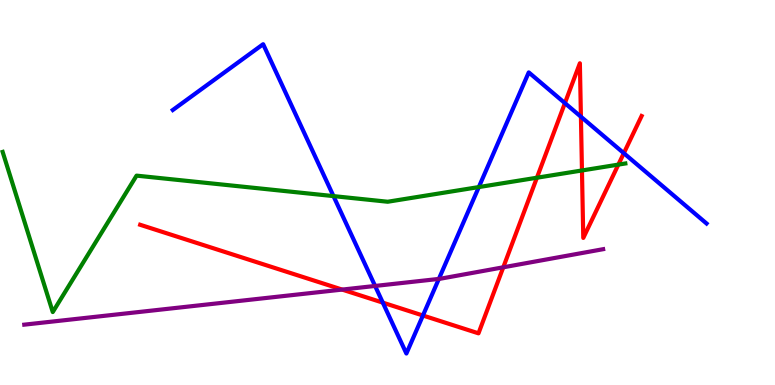[{'lines': ['blue', 'red'], 'intersections': [{'x': 4.94, 'y': 2.14}, {'x': 5.46, 'y': 1.81}, {'x': 7.29, 'y': 7.32}, {'x': 7.5, 'y': 6.97}, {'x': 8.05, 'y': 6.02}]}, {'lines': ['green', 'red'], 'intersections': [{'x': 6.93, 'y': 5.38}, {'x': 7.51, 'y': 5.57}, {'x': 7.98, 'y': 5.72}]}, {'lines': ['purple', 'red'], 'intersections': [{'x': 4.41, 'y': 2.48}, {'x': 6.49, 'y': 3.06}]}, {'lines': ['blue', 'green'], 'intersections': [{'x': 4.3, 'y': 4.91}, {'x': 6.18, 'y': 5.14}]}, {'lines': ['blue', 'purple'], 'intersections': [{'x': 4.84, 'y': 2.57}, {'x': 5.66, 'y': 2.76}]}, {'lines': ['green', 'purple'], 'intersections': []}]